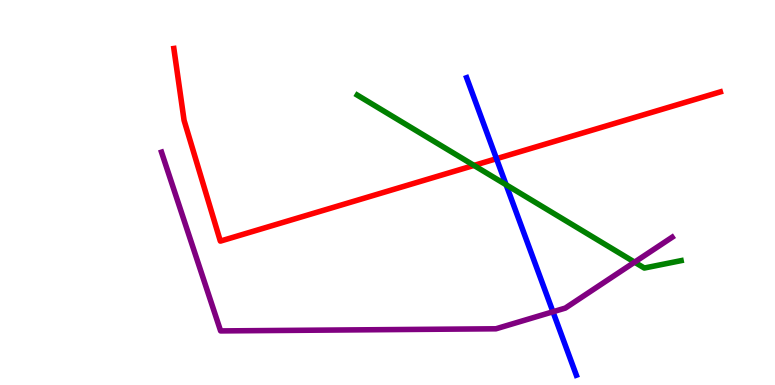[{'lines': ['blue', 'red'], 'intersections': [{'x': 6.41, 'y': 5.88}]}, {'lines': ['green', 'red'], 'intersections': [{'x': 6.12, 'y': 5.7}]}, {'lines': ['purple', 'red'], 'intersections': []}, {'lines': ['blue', 'green'], 'intersections': [{'x': 6.53, 'y': 5.2}]}, {'lines': ['blue', 'purple'], 'intersections': [{'x': 7.13, 'y': 1.9}]}, {'lines': ['green', 'purple'], 'intersections': [{'x': 8.19, 'y': 3.19}]}]